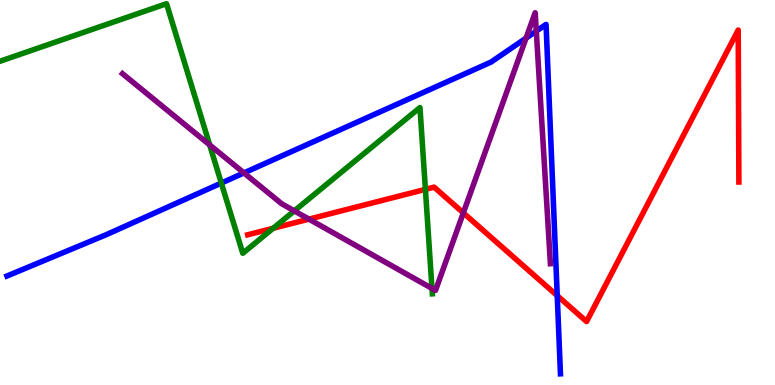[{'lines': ['blue', 'red'], 'intersections': [{'x': 7.19, 'y': 2.32}]}, {'lines': ['green', 'red'], 'intersections': [{'x': 3.52, 'y': 4.07}, {'x': 5.49, 'y': 5.08}]}, {'lines': ['purple', 'red'], 'intersections': [{'x': 3.99, 'y': 4.31}, {'x': 5.98, 'y': 4.47}]}, {'lines': ['blue', 'green'], 'intersections': [{'x': 2.86, 'y': 5.25}]}, {'lines': ['blue', 'purple'], 'intersections': [{'x': 3.15, 'y': 5.51}, {'x': 6.79, 'y': 9.01}, {'x': 6.92, 'y': 9.19}]}, {'lines': ['green', 'purple'], 'intersections': [{'x': 2.71, 'y': 6.24}, {'x': 3.8, 'y': 4.52}, {'x': 5.57, 'y': 2.51}]}]